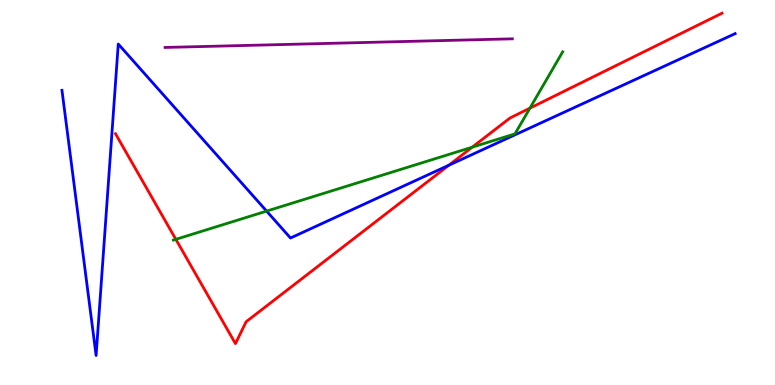[{'lines': ['blue', 'red'], 'intersections': [{'x': 5.79, 'y': 5.71}]}, {'lines': ['green', 'red'], 'intersections': [{'x': 2.27, 'y': 3.78}, {'x': 6.09, 'y': 6.18}, {'x': 6.84, 'y': 7.19}]}, {'lines': ['purple', 'red'], 'intersections': []}, {'lines': ['blue', 'green'], 'intersections': [{'x': 3.44, 'y': 4.52}]}, {'lines': ['blue', 'purple'], 'intersections': []}, {'lines': ['green', 'purple'], 'intersections': []}]